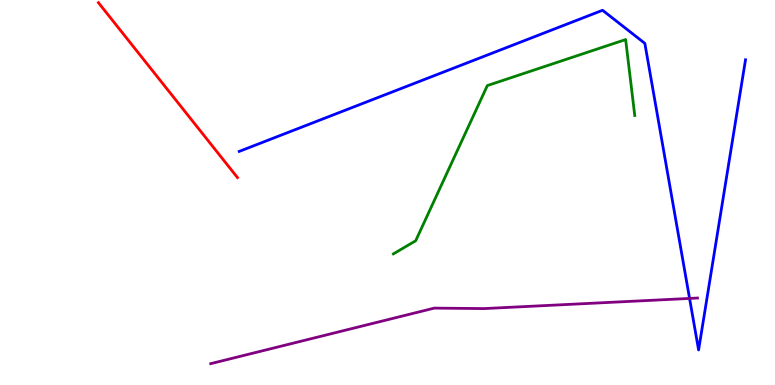[{'lines': ['blue', 'red'], 'intersections': []}, {'lines': ['green', 'red'], 'intersections': []}, {'lines': ['purple', 'red'], 'intersections': []}, {'lines': ['blue', 'green'], 'intersections': []}, {'lines': ['blue', 'purple'], 'intersections': [{'x': 8.9, 'y': 2.25}]}, {'lines': ['green', 'purple'], 'intersections': []}]